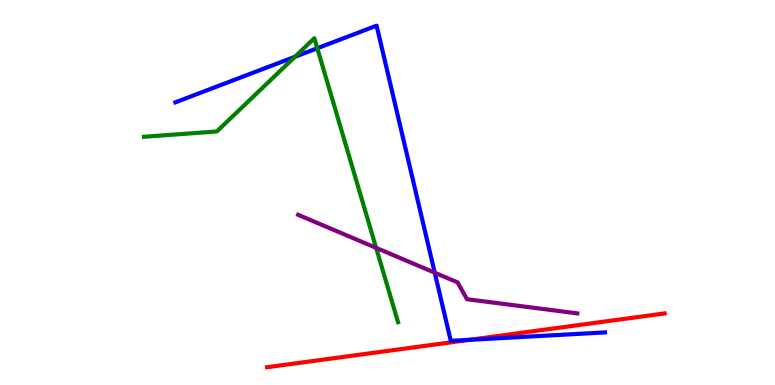[{'lines': ['blue', 'red'], 'intersections': [{'x': 6.06, 'y': 1.17}]}, {'lines': ['green', 'red'], 'intersections': []}, {'lines': ['purple', 'red'], 'intersections': []}, {'lines': ['blue', 'green'], 'intersections': [{'x': 3.81, 'y': 8.53}, {'x': 4.09, 'y': 8.75}]}, {'lines': ['blue', 'purple'], 'intersections': [{'x': 5.61, 'y': 2.92}]}, {'lines': ['green', 'purple'], 'intersections': [{'x': 4.85, 'y': 3.56}]}]